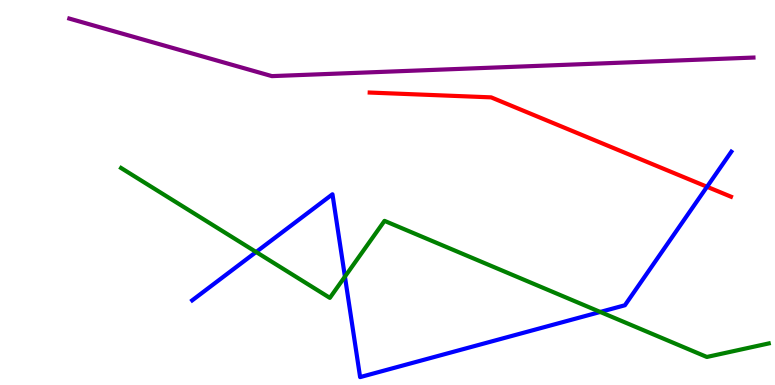[{'lines': ['blue', 'red'], 'intersections': [{'x': 9.12, 'y': 5.15}]}, {'lines': ['green', 'red'], 'intersections': []}, {'lines': ['purple', 'red'], 'intersections': []}, {'lines': ['blue', 'green'], 'intersections': [{'x': 3.3, 'y': 3.45}, {'x': 4.45, 'y': 2.81}, {'x': 7.75, 'y': 1.9}]}, {'lines': ['blue', 'purple'], 'intersections': []}, {'lines': ['green', 'purple'], 'intersections': []}]